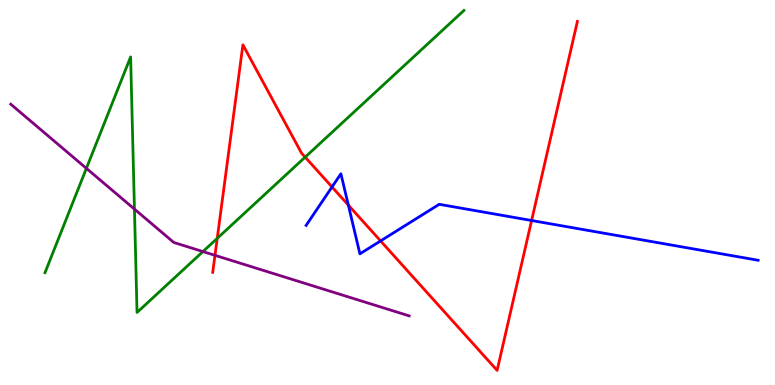[{'lines': ['blue', 'red'], 'intersections': [{'x': 4.28, 'y': 5.14}, {'x': 4.49, 'y': 4.67}, {'x': 4.91, 'y': 3.74}, {'x': 6.86, 'y': 4.27}]}, {'lines': ['green', 'red'], 'intersections': [{'x': 2.8, 'y': 3.81}, {'x': 3.94, 'y': 5.92}]}, {'lines': ['purple', 'red'], 'intersections': [{'x': 2.77, 'y': 3.37}]}, {'lines': ['blue', 'green'], 'intersections': []}, {'lines': ['blue', 'purple'], 'intersections': []}, {'lines': ['green', 'purple'], 'intersections': [{'x': 1.11, 'y': 5.63}, {'x': 1.73, 'y': 4.57}, {'x': 2.62, 'y': 3.47}]}]